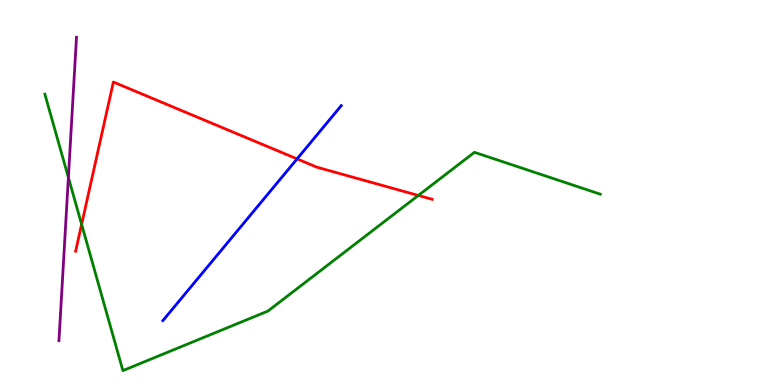[{'lines': ['blue', 'red'], 'intersections': [{'x': 3.83, 'y': 5.87}]}, {'lines': ['green', 'red'], 'intersections': [{'x': 1.05, 'y': 4.17}, {'x': 5.4, 'y': 4.92}]}, {'lines': ['purple', 'red'], 'intersections': []}, {'lines': ['blue', 'green'], 'intersections': []}, {'lines': ['blue', 'purple'], 'intersections': []}, {'lines': ['green', 'purple'], 'intersections': [{'x': 0.882, 'y': 5.39}]}]